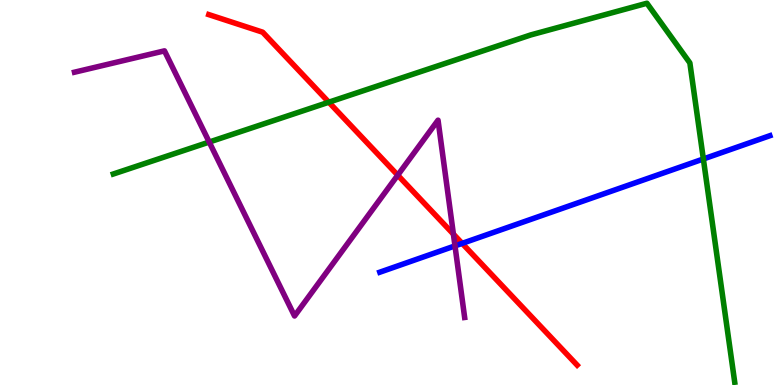[{'lines': ['blue', 'red'], 'intersections': [{'x': 5.96, 'y': 3.68}]}, {'lines': ['green', 'red'], 'intersections': [{'x': 4.24, 'y': 7.35}]}, {'lines': ['purple', 'red'], 'intersections': [{'x': 5.13, 'y': 5.45}, {'x': 5.85, 'y': 3.92}]}, {'lines': ['blue', 'green'], 'intersections': [{'x': 9.08, 'y': 5.87}]}, {'lines': ['blue', 'purple'], 'intersections': [{'x': 5.87, 'y': 3.61}]}, {'lines': ['green', 'purple'], 'intersections': [{'x': 2.7, 'y': 6.31}]}]